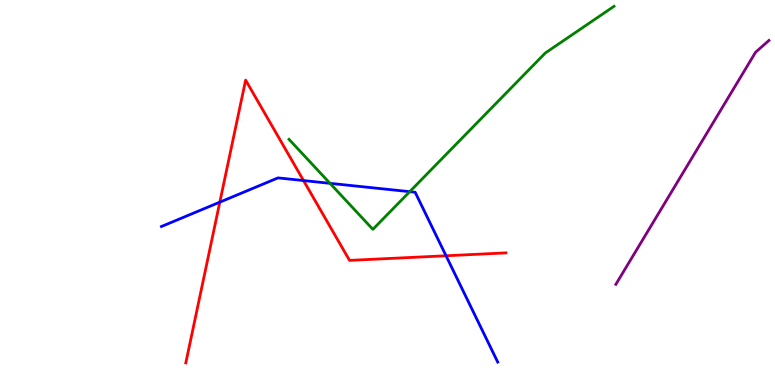[{'lines': ['blue', 'red'], 'intersections': [{'x': 2.84, 'y': 4.75}, {'x': 3.92, 'y': 5.31}, {'x': 5.76, 'y': 3.36}]}, {'lines': ['green', 'red'], 'intersections': []}, {'lines': ['purple', 'red'], 'intersections': []}, {'lines': ['blue', 'green'], 'intersections': [{'x': 4.26, 'y': 5.24}, {'x': 5.29, 'y': 5.02}]}, {'lines': ['blue', 'purple'], 'intersections': []}, {'lines': ['green', 'purple'], 'intersections': []}]